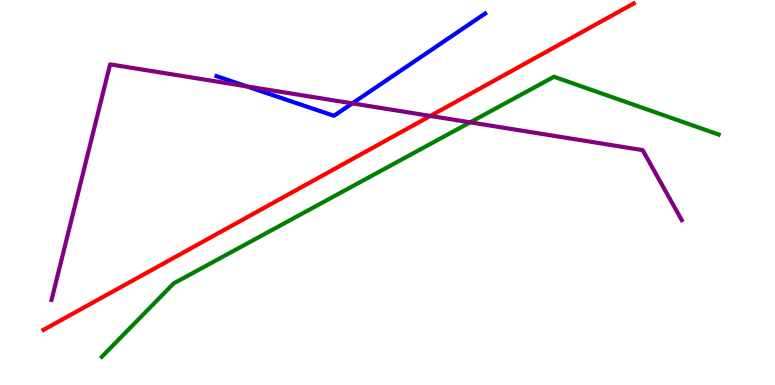[{'lines': ['blue', 'red'], 'intersections': []}, {'lines': ['green', 'red'], 'intersections': []}, {'lines': ['purple', 'red'], 'intersections': [{'x': 5.55, 'y': 6.99}]}, {'lines': ['blue', 'green'], 'intersections': []}, {'lines': ['blue', 'purple'], 'intersections': [{'x': 3.18, 'y': 7.76}, {'x': 4.55, 'y': 7.32}]}, {'lines': ['green', 'purple'], 'intersections': [{'x': 6.07, 'y': 6.82}]}]